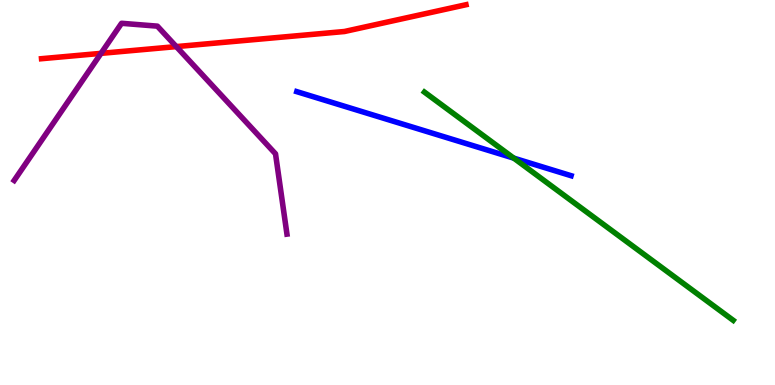[{'lines': ['blue', 'red'], 'intersections': []}, {'lines': ['green', 'red'], 'intersections': []}, {'lines': ['purple', 'red'], 'intersections': [{'x': 1.3, 'y': 8.61}, {'x': 2.27, 'y': 8.79}]}, {'lines': ['blue', 'green'], 'intersections': [{'x': 6.63, 'y': 5.89}]}, {'lines': ['blue', 'purple'], 'intersections': []}, {'lines': ['green', 'purple'], 'intersections': []}]